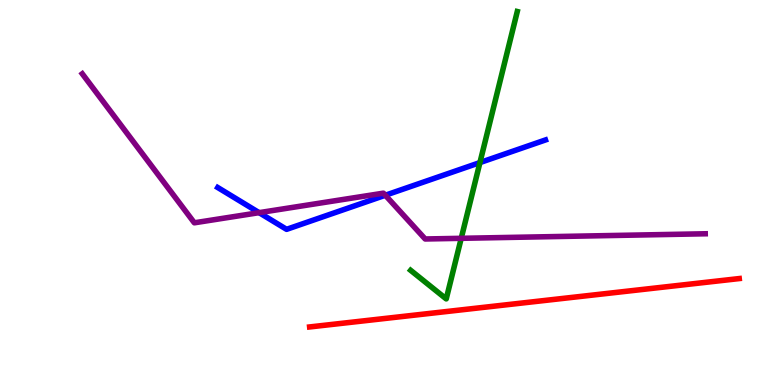[{'lines': ['blue', 'red'], 'intersections': []}, {'lines': ['green', 'red'], 'intersections': []}, {'lines': ['purple', 'red'], 'intersections': []}, {'lines': ['blue', 'green'], 'intersections': [{'x': 6.19, 'y': 5.78}]}, {'lines': ['blue', 'purple'], 'intersections': [{'x': 3.34, 'y': 4.48}, {'x': 4.97, 'y': 4.93}]}, {'lines': ['green', 'purple'], 'intersections': [{'x': 5.95, 'y': 3.81}]}]